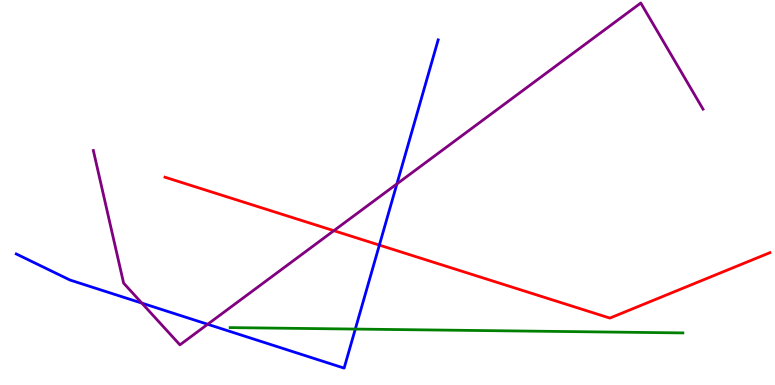[{'lines': ['blue', 'red'], 'intersections': [{'x': 4.9, 'y': 3.63}]}, {'lines': ['green', 'red'], 'intersections': []}, {'lines': ['purple', 'red'], 'intersections': [{'x': 4.31, 'y': 4.01}]}, {'lines': ['blue', 'green'], 'intersections': [{'x': 4.58, 'y': 1.45}]}, {'lines': ['blue', 'purple'], 'intersections': [{'x': 1.83, 'y': 2.13}, {'x': 2.68, 'y': 1.58}, {'x': 5.12, 'y': 5.22}]}, {'lines': ['green', 'purple'], 'intersections': []}]